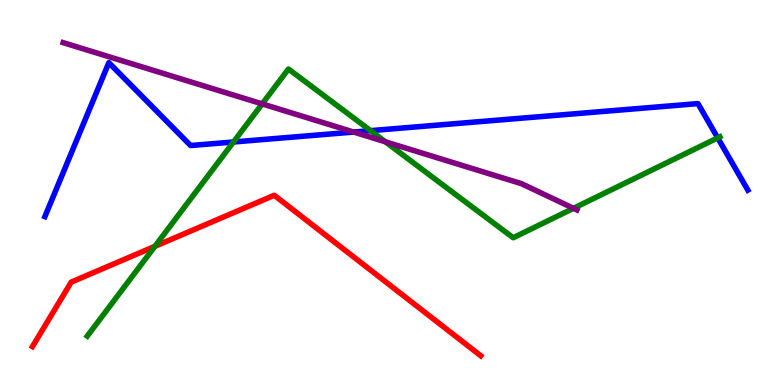[{'lines': ['blue', 'red'], 'intersections': []}, {'lines': ['green', 'red'], 'intersections': [{'x': 2.0, 'y': 3.6}]}, {'lines': ['purple', 'red'], 'intersections': []}, {'lines': ['blue', 'green'], 'intersections': [{'x': 3.01, 'y': 6.31}, {'x': 4.78, 'y': 6.61}, {'x': 9.26, 'y': 6.42}]}, {'lines': ['blue', 'purple'], 'intersections': [{'x': 4.56, 'y': 6.57}]}, {'lines': ['green', 'purple'], 'intersections': [{'x': 3.38, 'y': 7.3}, {'x': 4.97, 'y': 6.32}, {'x': 7.4, 'y': 4.59}]}]